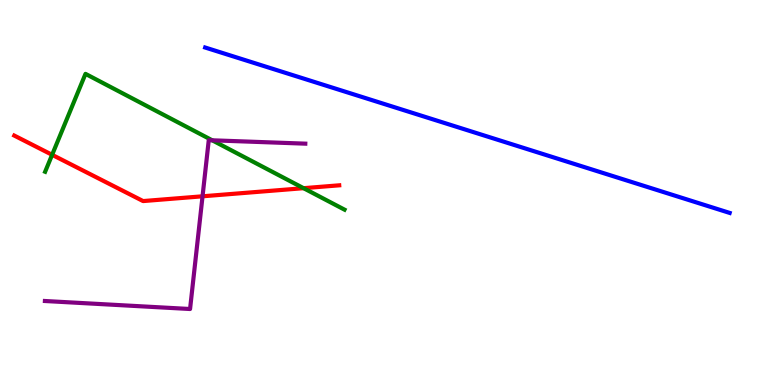[{'lines': ['blue', 'red'], 'intersections': []}, {'lines': ['green', 'red'], 'intersections': [{'x': 0.672, 'y': 5.98}, {'x': 3.92, 'y': 5.11}]}, {'lines': ['purple', 'red'], 'intersections': [{'x': 2.61, 'y': 4.9}]}, {'lines': ['blue', 'green'], 'intersections': []}, {'lines': ['blue', 'purple'], 'intersections': []}, {'lines': ['green', 'purple'], 'intersections': [{'x': 2.74, 'y': 6.36}]}]